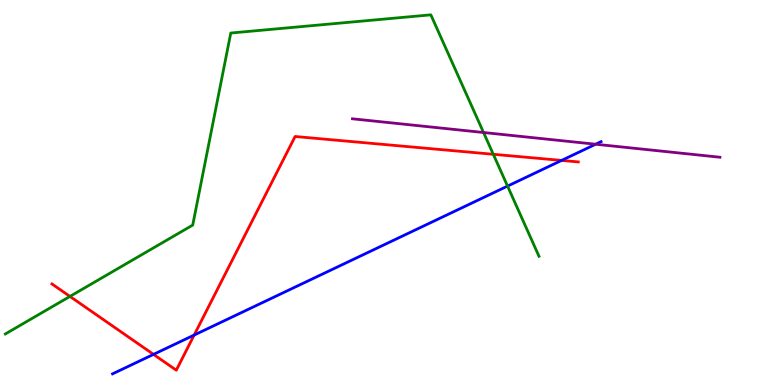[{'lines': ['blue', 'red'], 'intersections': [{'x': 1.98, 'y': 0.795}, {'x': 2.51, 'y': 1.3}, {'x': 7.25, 'y': 5.83}]}, {'lines': ['green', 'red'], 'intersections': [{'x': 0.902, 'y': 2.3}, {'x': 6.37, 'y': 5.99}]}, {'lines': ['purple', 'red'], 'intersections': []}, {'lines': ['blue', 'green'], 'intersections': [{'x': 6.55, 'y': 5.17}]}, {'lines': ['blue', 'purple'], 'intersections': [{'x': 7.69, 'y': 6.25}]}, {'lines': ['green', 'purple'], 'intersections': [{'x': 6.24, 'y': 6.56}]}]